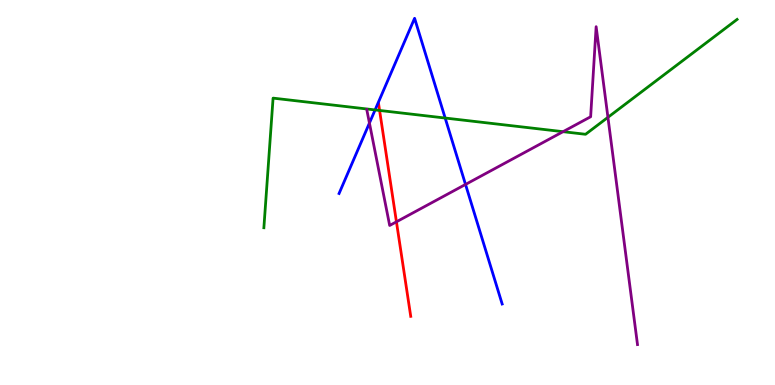[{'lines': ['blue', 'red'], 'intersections': []}, {'lines': ['green', 'red'], 'intersections': [{'x': 4.9, 'y': 7.13}]}, {'lines': ['purple', 'red'], 'intersections': [{'x': 5.12, 'y': 4.24}]}, {'lines': ['blue', 'green'], 'intersections': [{'x': 4.84, 'y': 7.14}, {'x': 5.74, 'y': 6.93}]}, {'lines': ['blue', 'purple'], 'intersections': [{'x': 4.77, 'y': 6.8}, {'x': 6.01, 'y': 5.21}]}, {'lines': ['green', 'purple'], 'intersections': [{'x': 7.27, 'y': 6.58}, {'x': 7.84, 'y': 6.95}]}]